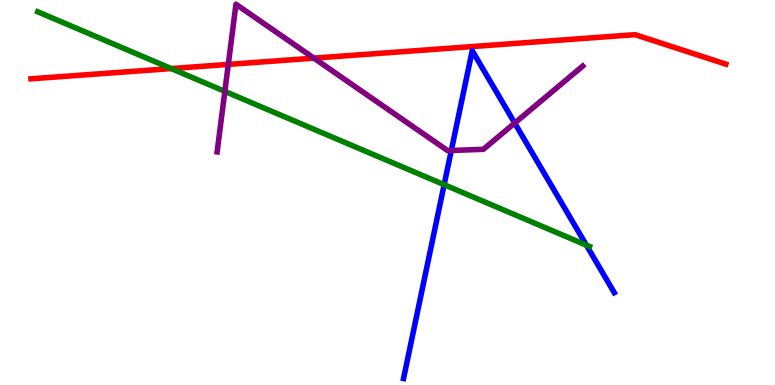[{'lines': ['blue', 'red'], 'intersections': []}, {'lines': ['green', 'red'], 'intersections': [{'x': 2.21, 'y': 8.22}]}, {'lines': ['purple', 'red'], 'intersections': [{'x': 2.95, 'y': 8.33}, {'x': 4.05, 'y': 8.49}]}, {'lines': ['blue', 'green'], 'intersections': [{'x': 5.73, 'y': 5.2}, {'x': 7.57, 'y': 3.63}]}, {'lines': ['blue', 'purple'], 'intersections': [{'x': 5.82, 'y': 6.09}, {'x': 6.64, 'y': 6.8}]}, {'lines': ['green', 'purple'], 'intersections': [{'x': 2.9, 'y': 7.63}]}]